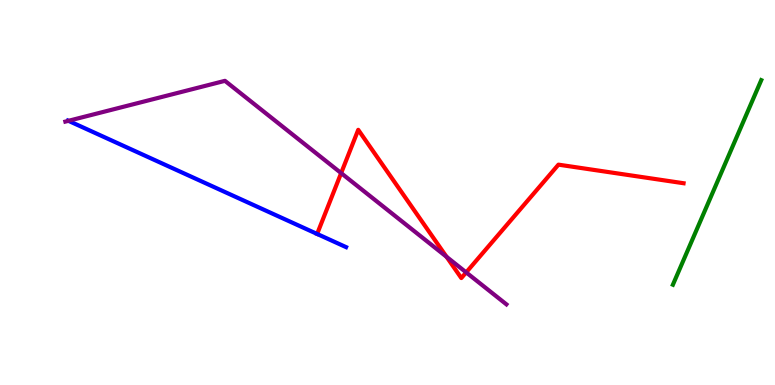[{'lines': ['blue', 'red'], 'intersections': [{'x': 4.09, 'y': 3.92}]}, {'lines': ['green', 'red'], 'intersections': []}, {'lines': ['purple', 'red'], 'intersections': [{'x': 4.4, 'y': 5.5}, {'x': 5.76, 'y': 3.33}, {'x': 6.02, 'y': 2.92}]}, {'lines': ['blue', 'green'], 'intersections': []}, {'lines': ['blue', 'purple'], 'intersections': [{'x': 0.883, 'y': 6.86}]}, {'lines': ['green', 'purple'], 'intersections': []}]